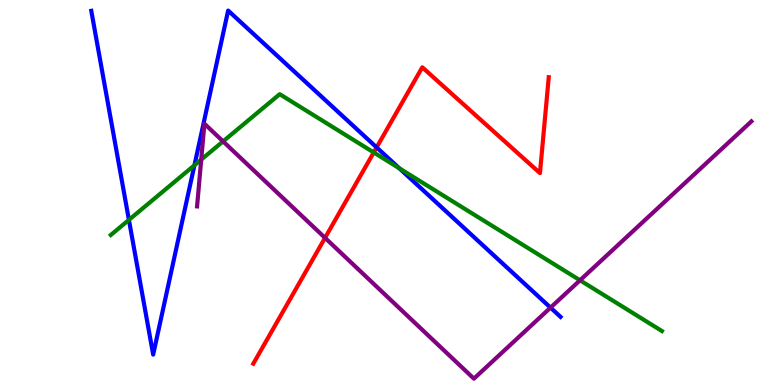[{'lines': ['blue', 'red'], 'intersections': [{'x': 4.86, 'y': 6.17}]}, {'lines': ['green', 'red'], 'intersections': [{'x': 4.82, 'y': 6.04}]}, {'lines': ['purple', 'red'], 'intersections': [{'x': 4.19, 'y': 3.82}]}, {'lines': ['blue', 'green'], 'intersections': [{'x': 1.66, 'y': 4.29}, {'x': 2.51, 'y': 5.71}, {'x': 5.15, 'y': 5.63}]}, {'lines': ['blue', 'purple'], 'intersections': [{'x': 7.1, 'y': 2.01}]}, {'lines': ['green', 'purple'], 'intersections': [{'x': 2.6, 'y': 5.85}, {'x': 2.88, 'y': 6.33}, {'x': 7.48, 'y': 2.72}]}]